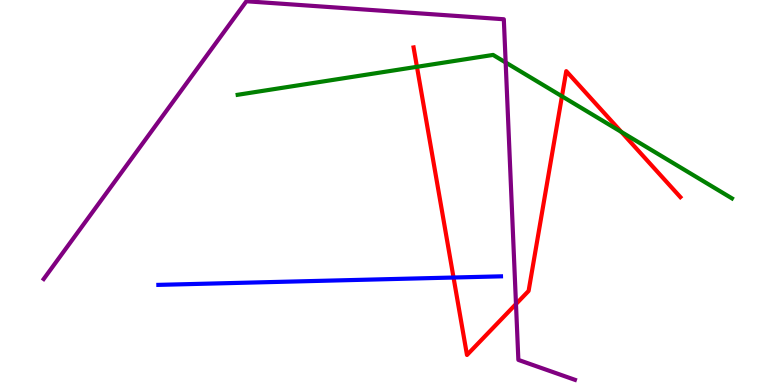[{'lines': ['blue', 'red'], 'intersections': [{'x': 5.85, 'y': 2.79}]}, {'lines': ['green', 'red'], 'intersections': [{'x': 5.38, 'y': 8.26}, {'x': 7.25, 'y': 7.5}, {'x': 8.02, 'y': 6.57}]}, {'lines': ['purple', 'red'], 'intersections': [{'x': 6.66, 'y': 2.1}]}, {'lines': ['blue', 'green'], 'intersections': []}, {'lines': ['blue', 'purple'], 'intersections': []}, {'lines': ['green', 'purple'], 'intersections': [{'x': 6.52, 'y': 8.38}]}]